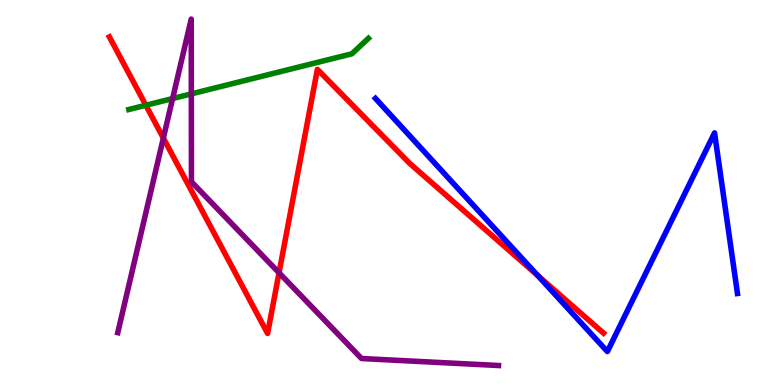[{'lines': ['blue', 'red'], 'intersections': [{'x': 6.94, 'y': 2.85}]}, {'lines': ['green', 'red'], 'intersections': [{'x': 1.88, 'y': 7.27}]}, {'lines': ['purple', 'red'], 'intersections': [{'x': 2.11, 'y': 6.41}, {'x': 3.6, 'y': 2.91}]}, {'lines': ['blue', 'green'], 'intersections': []}, {'lines': ['blue', 'purple'], 'intersections': []}, {'lines': ['green', 'purple'], 'intersections': [{'x': 2.23, 'y': 7.44}, {'x': 2.47, 'y': 7.56}]}]